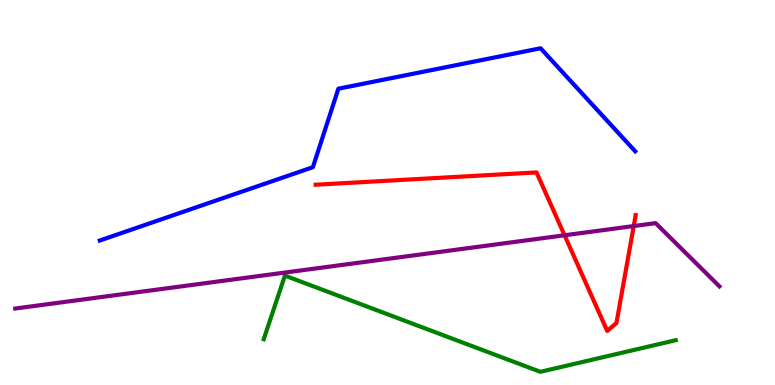[{'lines': ['blue', 'red'], 'intersections': []}, {'lines': ['green', 'red'], 'intersections': []}, {'lines': ['purple', 'red'], 'intersections': [{'x': 7.28, 'y': 3.89}, {'x': 8.18, 'y': 4.13}]}, {'lines': ['blue', 'green'], 'intersections': []}, {'lines': ['blue', 'purple'], 'intersections': []}, {'lines': ['green', 'purple'], 'intersections': []}]